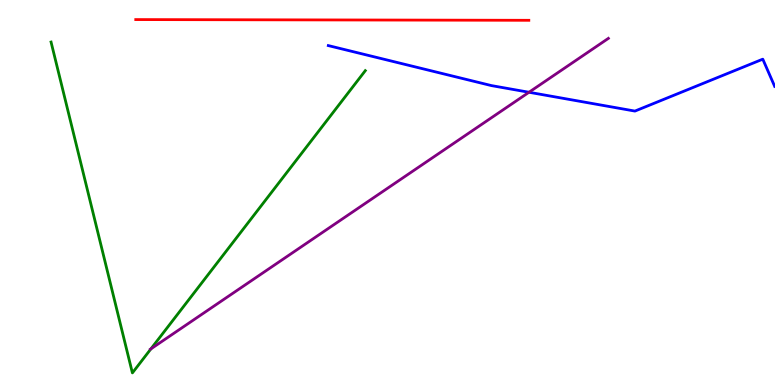[{'lines': ['blue', 'red'], 'intersections': []}, {'lines': ['green', 'red'], 'intersections': []}, {'lines': ['purple', 'red'], 'intersections': []}, {'lines': ['blue', 'green'], 'intersections': []}, {'lines': ['blue', 'purple'], 'intersections': [{'x': 6.83, 'y': 7.6}]}, {'lines': ['green', 'purple'], 'intersections': [{'x': 1.95, 'y': 0.938}]}]